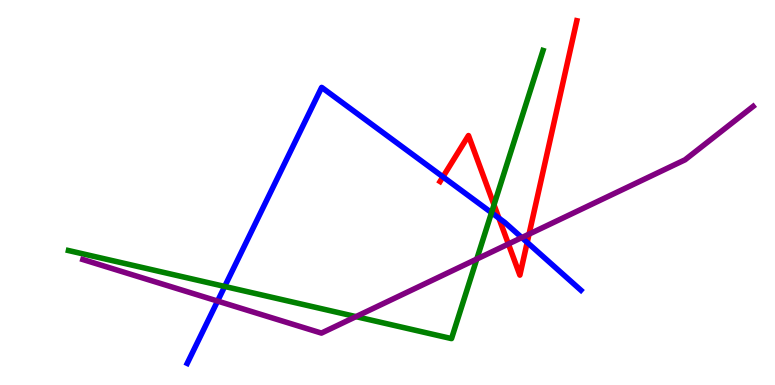[{'lines': ['blue', 'red'], 'intersections': [{'x': 5.72, 'y': 5.41}, {'x': 6.44, 'y': 4.34}, {'x': 6.8, 'y': 3.7}]}, {'lines': ['green', 'red'], 'intersections': [{'x': 6.37, 'y': 4.68}]}, {'lines': ['purple', 'red'], 'intersections': [{'x': 6.56, 'y': 3.66}, {'x': 6.83, 'y': 3.92}]}, {'lines': ['blue', 'green'], 'intersections': [{'x': 2.9, 'y': 2.56}, {'x': 6.34, 'y': 4.48}]}, {'lines': ['blue', 'purple'], 'intersections': [{'x': 2.81, 'y': 2.18}, {'x': 6.73, 'y': 3.83}]}, {'lines': ['green', 'purple'], 'intersections': [{'x': 4.59, 'y': 1.78}, {'x': 6.15, 'y': 3.27}]}]